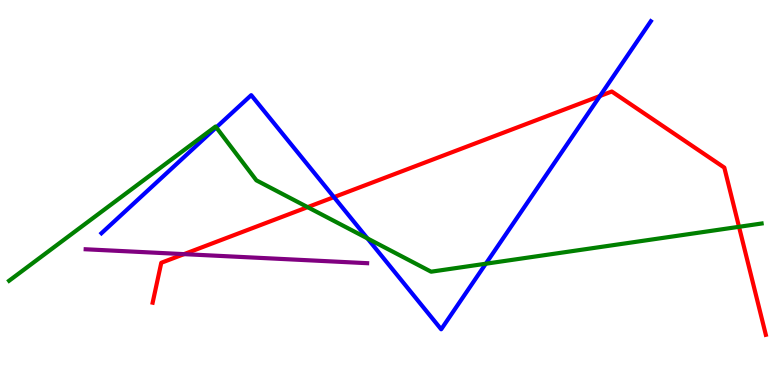[{'lines': ['blue', 'red'], 'intersections': [{'x': 4.31, 'y': 4.88}, {'x': 7.74, 'y': 7.51}]}, {'lines': ['green', 'red'], 'intersections': [{'x': 3.97, 'y': 4.62}, {'x': 9.54, 'y': 4.11}]}, {'lines': ['purple', 'red'], 'intersections': [{'x': 2.37, 'y': 3.4}]}, {'lines': ['blue', 'green'], 'intersections': [{'x': 2.79, 'y': 6.69}, {'x': 4.74, 'y': 3.81}, {'x': 6.27, 'y': 3.15}]}, {'lines': ['blue', 'purple'], 'intersections': []}, {'lines': ['green', 'purple'], 'intersections': []}]